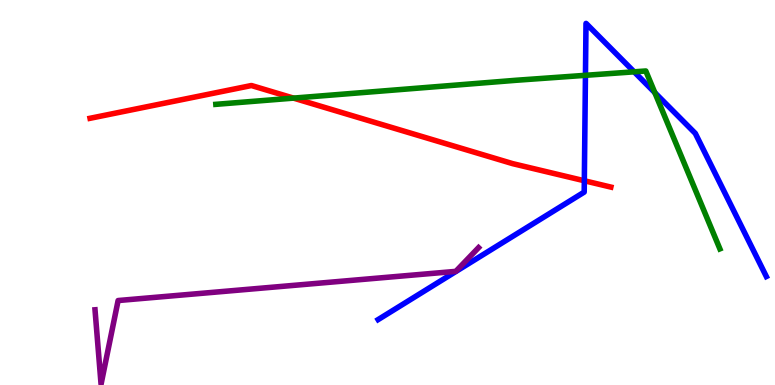[{'lines': ['blue', 'red'], 'intersections': [{'x': 7.54, 'y': 5.31}]}, {'lines': ['green', 'red'], 'intersections': [{'x': 3.79, 'y': 7.45}]}, {'lines': ['purple', 'red'], 'intersections': []}, {'lines': ['blue', 'green'], 'intersections': [{'x': 7.55, 'y': 8.04}, {'x': 8.18, 'y': 8.13}, {'x': 8.45, 'y': 7.59}]}, {'lines': ['blue', 'purple'], 'intersections': []}, {'lines': ['green', 'purple'], 'intersections': []}]